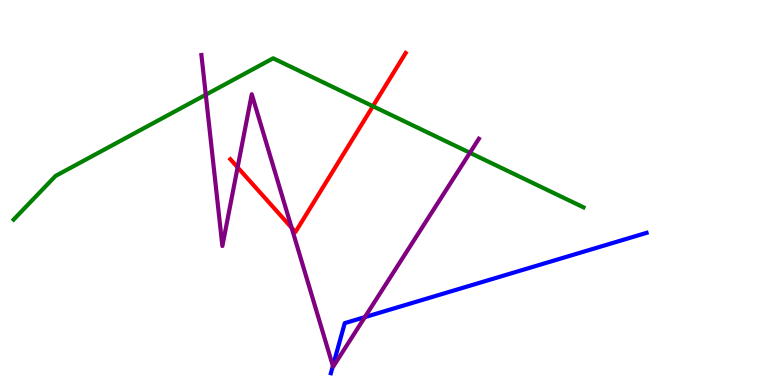[{'lines': ['blue', 'red'], 'intersections': []}, {'lines': ['green', 'red'], 'intersections': [{'x': 4.81, 'y': 7.24}]}, {'lines': ['purple', 'red'], 'intersections': [{'x': 3.07, 'y': 5.65}, {'x': 3.76, 'y': 4.08}]}, {'lines': ['blue', 'green'], 'intersections': []}, {'lines': ['blue', 'purple'], 'intersections': [{'x': 4.3, 'y': 0.495}, {'x': 4.71, 'y': 1.76}]}, {'lines': ['green', 'purple'], 'intersections': [{'x': 2.66, 'y': 7.54}, {'x': 6.06, 'y': 6.03}]}]